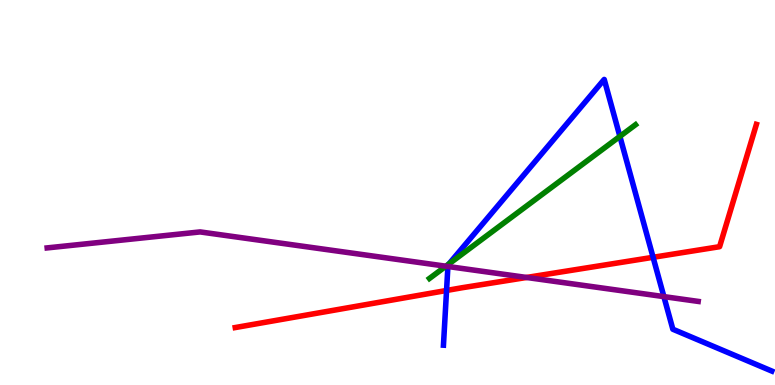[{'lines': ['blue', 'red'], 'intersections': [{'x': 5.76, 'y': 2.46}, {'x': 8.43, 'y': 3.32}]}, {'lines': ['green', 'red'], 'intersections': []}, {'lines': ['purple', 'red'], 'intersections': [{'x': 6.79, 'y': 2.79}]}, {'lines': ['blue', 'green'], 'intersections': [{'x': 5.79, 'y': 3.14}, {'x': 8.0, 'y': 6.46}]}, {'lines': ['blue', 'purple'], 'intersections': [{'x': 5.78, 'y': 3.08}, {'x': 8.57, 'y': 2.3}]}, {'lines': ['green', 'purple'], 'intersections': [{'x': 5.75, 'y': 3.09}]}]